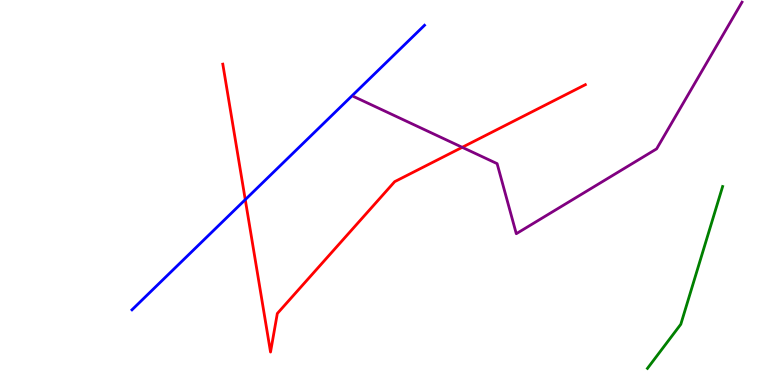[{'lines': ['blue', 'red'], 'intersections': [{'x': 3.16, 'y': 4.81}]}, {'lines': ['green', 'red'], 'intersections': []}, {'lines': ['purple', 'red'], 'intersections': [{'x': 5.96, 'y': 6.17}]}, {'lines': ['blue', 'green'], 'intersections': []}, {'lines': ['blue', 'purple'], 'intersections': []}, {'lines': ['green', 'purple'], 'intersections': []}]